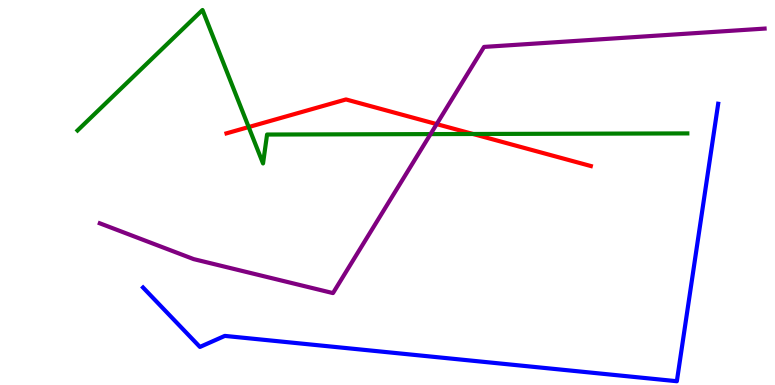[{'lines': ['blue', 'red'], 'intersections': []}, {'lines': ['green', 'red'], 'intersections': [{'x': 3.21, 'y': 6.7}, {'x': 6.1, 'y': 6.52}]}, {'lines': ['purple', 'red'], 'intersections': [{'x': 5.63, 'y': 6.78}]}, {'lines': ['blue', 'green'], 'intersections': []}, {'lines': ['blue', 'purple'], 'intersections': []}, {'lines': ['green', 'purple'], 'intersections': [{'x': 5.56, 'y': 6.52}]}]